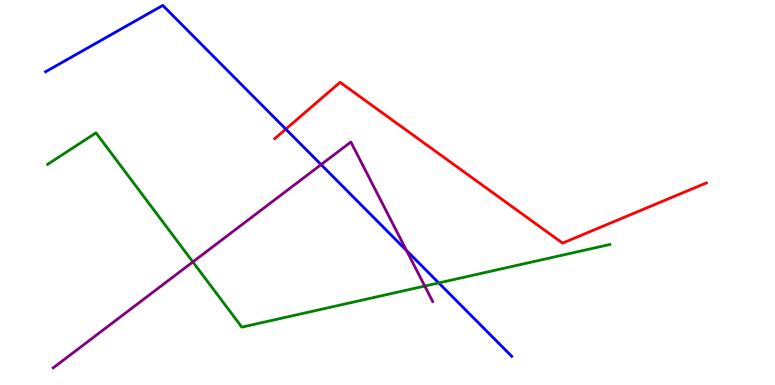[{'lines': ['blue', 'red'], 'intersections': [{'x': 3.69, 'y': 6.65}]}, {'lines': ['green', 'red'], 'intersections': []}, {'lines': ['purple', 'red'], 'intersections': []}, {'lines': ['blue', 'green'], 'intersections': [{'x': 5.66, 'y': 2.65}]}, {'lines': ['blue', 'purple'], 'intersections': [{'x': 4.14, 'y': 5.72}, {'x': 5.25, 'y': 3.49}]}, {'lines': ['green', 'purple'], 'intersections': [{'x': 2.49, 'y': 3.2}, {'x': 5.48, 'y': 2.57}]}]